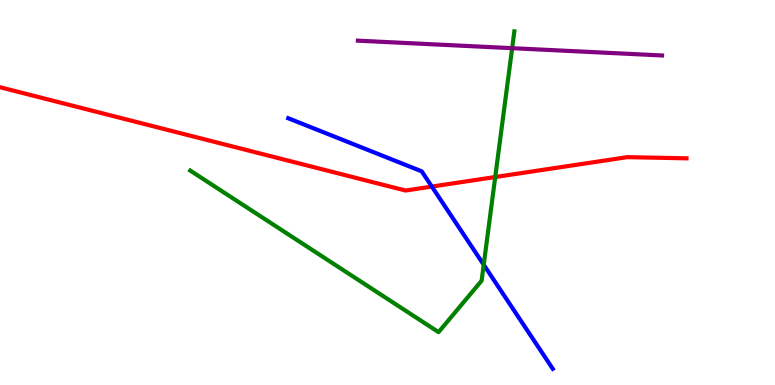[{'lines': ['blue', 'red'], 'intersections': [{'x': 5.57, 'y': 5.15}]}, {'lines': ['green', 'red'], 'intersections': [{'x': 6.39, 'y': 5.4}]}, {'lines': ['purple', 'red'], 'intersections': []}, {'lines': ['blue', 'green'], 'intersections': [{'x': 6.24, 'y': 3.12}]}, {'lines': ['blue', 'purple'], 'intersections': []}, {'lines': ['green', 'purple'], 'intersections': [{'x': 6.61, 'y': 8.75}]}]